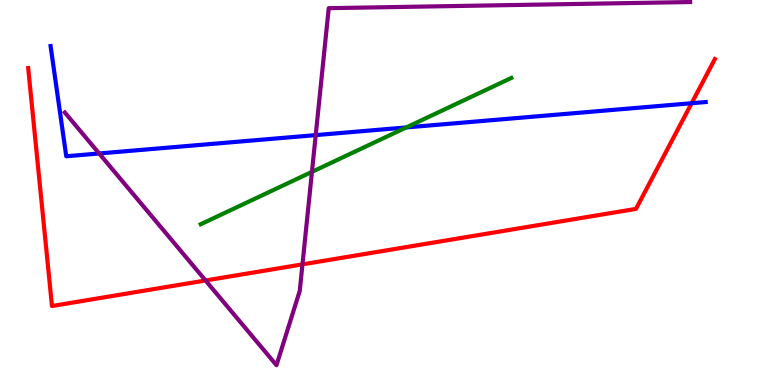[{'lines': ['blue', 'red'], 'intersections': [{'x': 8.92, 'y': 7.32}]}, {'lines': ['green', 'red'], 'intersections': []}, {'lines': ['purple', 'red'], 'intersections': [{'x': 2.65, 'y': 2.71}, {'x': 3.9, 'y': 3.13}]}, {'lines': ['blue', 'green'], 'intersections': [{'x': 5.24, 'y': 6.69}]}, {'lines': ['blue', 'purple'], 'intersections': [{'x': 1.28, 'y': 6.01}, {'x': 4.07, 'y': 6.49}]}, {'lines': ['green', 'purple'], 'intersections': [{'x': 4.03, 'y': 5.54}]}]